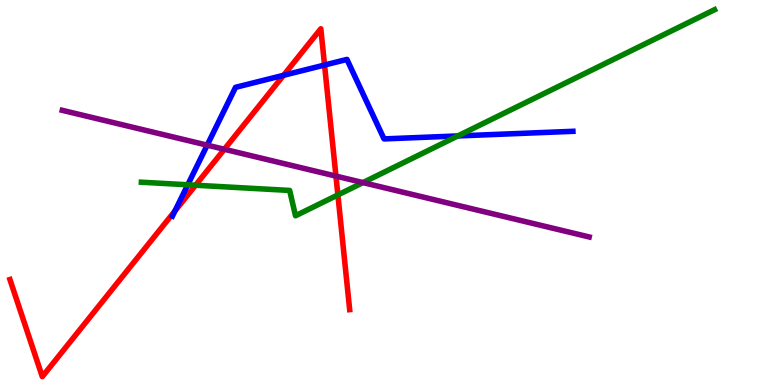[{'lines': ['blue', 'red'], 'intersections': [{'x': 2.26, 'y': 4.52}, {'x': 3.66, 'y': 8.04}, {'x': 4.19, 'y': 8.31}]}, {'lines': ['green', 'red'], 'intersections': [{'x': 2.52, 'y': 5.19}, {'x': 4.36, 'y': 4.94}]}, {'lines': ['purple', 'red'], 'intersections': [{'x': 2.89, 'y': 6.12}, {'x': 4.33, 'y': 5.43}]}, {'lines': ['blue', 'green'], 'intersections': [{'x': 2.42, 'y': 5.2}, {'x': 5.91, 'y': 6.47}]}, {'lines': ['blue', 'purple'], 'intersections': [{'x': 2.67, 'y': 6.23}]}, {'lines': ['green', 'purple'], 'intersections': [{'x': 4.68, 'y': 5.26}]}]